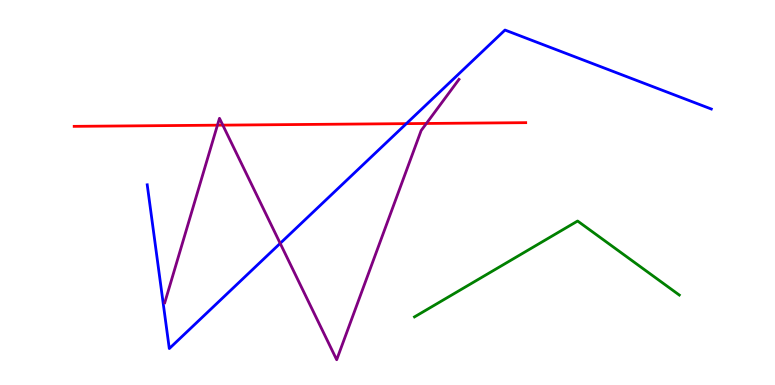[{'lines': ['blue', 'red'], 'intersections': [{'x': 5.24, 'y': 6.79}]}, {'lines': ['green', 'red'], 'intersections': []}, {'lines': ['purple', 'red'], 'intersections': [{'x': 2.81, 'y': 6.75}, {'x': 2.87, 'y': 6.75}, {'x': 5.5, 'y': 6.79}]}, {'lines': ['blue', 'green'], 'intersections': []}, {'lines': ['blue', 'purple'], 'intersections': [{'x': 3.62, 'y': 3.68}]}, {'lines': ['green', 'purple'], 'intersections': []}]